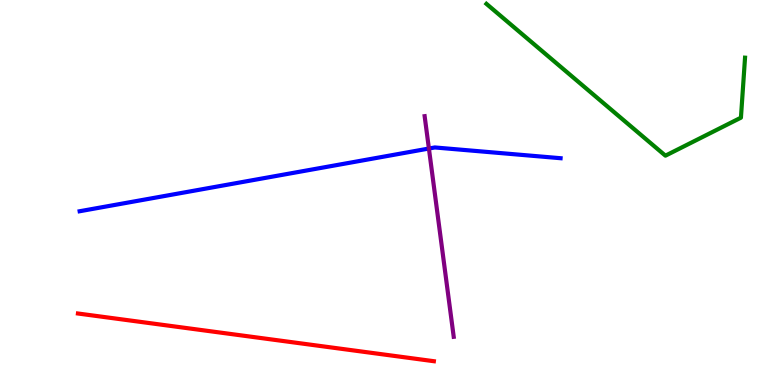[{'lines': ['blue', 'red'], 'intersections': []}, {'lines': ['green', 'red'], 'intersections': []}, {'lines': ['purple', 'red'], 'intersections': []}, {'lines': ['blue', 'green'], 'intersections': []}, {'lines': ['blue', 'purple'], 'intersections': [{'x': 5.53, 'y': 6.14}]}, {'lines': ['green', 'purple'], 'intersections': []}]